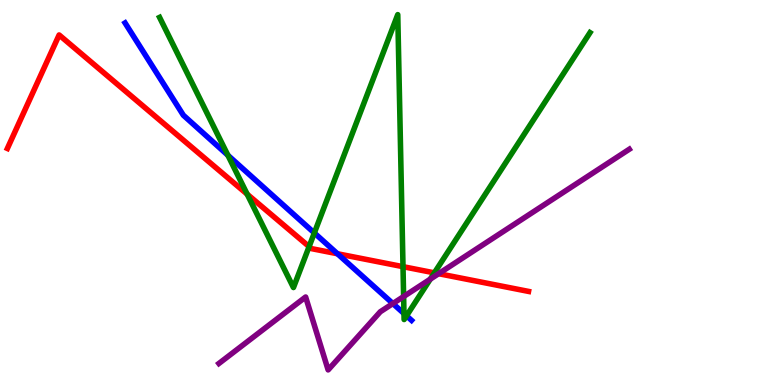[{'lines': ['blue', 'red'], 'intersections': [{'x': 4.35, 'y': 3.41}]}, {'lines': ['green', 'red'], 'intersections': [{'x': 3.19, 'y': 4.96}, {'x': 3.99, 'y': 3.59}, {'x': 5.2, 'y': 3.07}, {'x': 5.6, 'y': 2.91}]}, {'lines': ['purple', 'red'], 'intersections': [{'x': 5.66, 'y': 2.89}]}, {'lines': ['blue', 'green'], 'intersections': [{'x': 2.94, 'y': 5.97}, {'x': 4.06, 'y': 3.95}, {'x': 5.21, 'y': 1.86}, {'x': 5.25, 'y': 1.8}]}, {'lines': ['blue', 'purple'], 'intersections': [{'x': 5.07, 'y': 2.12}]}, {'lines': ['green', 'purple'], 'intersections': [{'x': 5.21, 'y': 2.3}, {'x': 5.55, 'y': 2.75}]}]